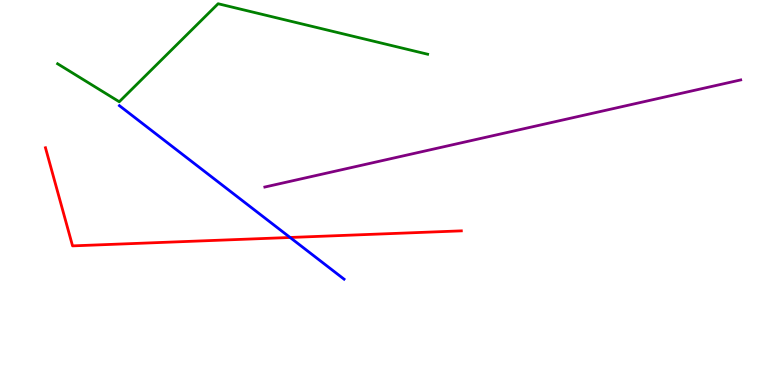[{'lines': ['blue', 'red'], 'intersections': [{'x': 3.74, 'y': 3.83}]}, {'lines': ['green', 'red'], 'intersections': []}, {'lines': ['purple', 'red'], 'intersections': []}, {'lines': ['blue', 'green'], 'intersections': []}, {'lines': ['blue', 'purple'], 'intersections': []}, {'lines': ['green', 'purple'], 'intersections': []}]